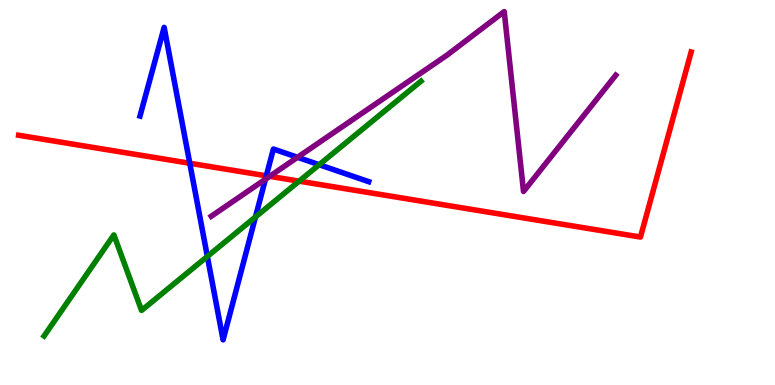[{'lines': ['blue', 'red'], 'intersections': [{'x': 2.45, 'y': 5.76}, {'x': 3.44, 'y': 5.43}]}, {'lines': ['green', 'red'], 'intersections': [{'x': 3.86, 'y': 5.29}]}, {'lines': ['purple', 'red'], 'intersections': [{'x': 3.48, 'y': 5.42}]}, {'lines': ['blue', 'green'], 'intersections': [{'x': 2.68, 'y': 3.34}, {'x': 3.3, 'y': 4.36}, {'x': 4.12, 'y': 5.72}]}, {'lines': ['blue', 'purple'], 'intersections': [{'x': 3.42, 'y': 5.34}, {'x': 3.84, 'y': 5.91}]}, {'lines': ['green', 'purple'], 'intersections': []}]